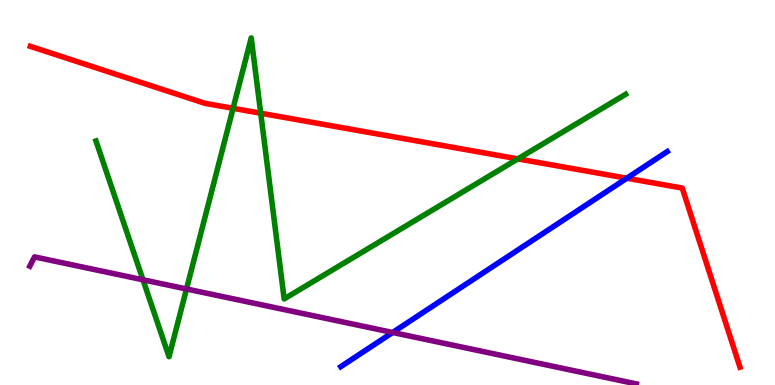[{'lines': ['blue', 'red'], 'intersections': [{'x': 8.09, 'y': 5.37}]}, {'lines': ['green', 'red'], 'intersections': [{'x': 3.01, 'y': 7.19}, {'x': 3.36, 'y': 7.06}, {'x': 6.68, 'y': 5.87}]}, {'lines': ['purple', 'red'], 'intersections': []}, {'lines': ['blue', 'green'], 'intersections': []}, {'lines': ['blue', 'purple'], 'intersections': [{'x': 5.07, 'y': 1.36}]}, {'lines': ['green', 'purple'], 'intersections': [{'x': 1.84, 'y': 2.73}, {'x': 2.41, 'y': 2.49}]}]